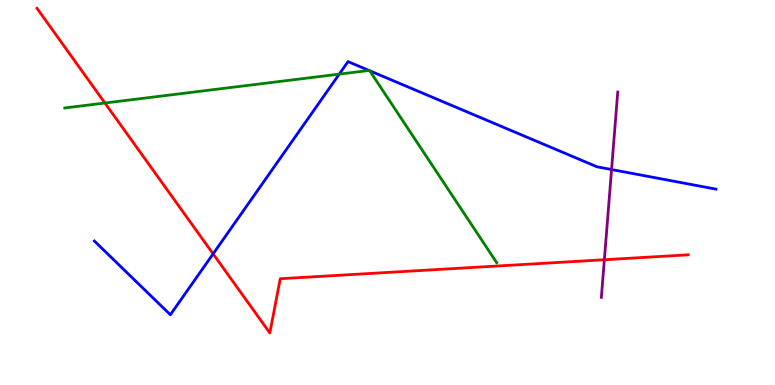[{'lines': ['blue', 'red'], 'intersections': [{'x': 2.75, 'y': 3.41}]}, {'lines': ['green', 'red'], 'intersections': [{'x': 1.35, 'y': 7.32}]}, {'lines': ['purple', 'red'], 'intersections': [{'x': 7.8, 'y': 3.25}]}, {'lines': ['blue', 'green'], 'intersections': [{'x': 4.38, 'y': 8.07}, {'x': 4.76, 'y': 8.17}, {'x': 4.77, 'y': 8.16}]}, {'lines': ['blue', 'purple'], 'intersections': [{'x': 7.89, 'y': 5.6}]}, {'lines': ['green', 'purple'], 'intersections': []}]